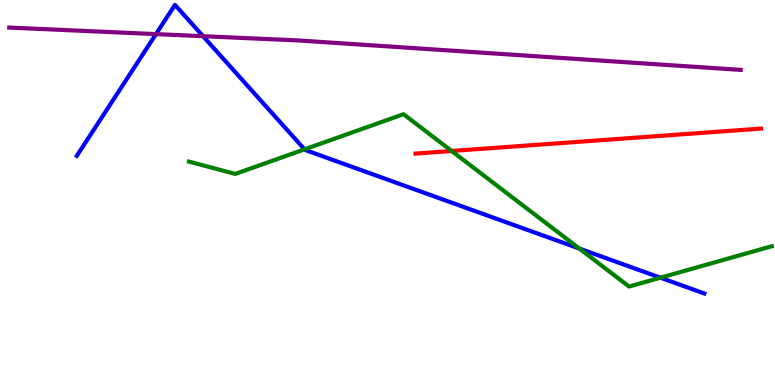[{'lines': ['blue', 'red'], 'intersections': []}, {'lines': ['green', 'red'], 'intersections': [{'x': 5.83, 'y': 6.08}]}, {'lines': ['purple', 'red'], 'intersections': []}, {'lines': ['blue', 'green'], 'intersections': [{'x': 3.93, 'y': 6.12}, {'x': 7.48, 'y': 3.54}, {'x': 8.52, 'y': 2.79}]}, {'lines': ['blue', 'purple'], 'intersections': [{'x': 2.01, 'y': 9.11}, {'x': 2.62, 'y': 9.06}]}, {'lines': ['green', 'purple'], 'intersections': []}]